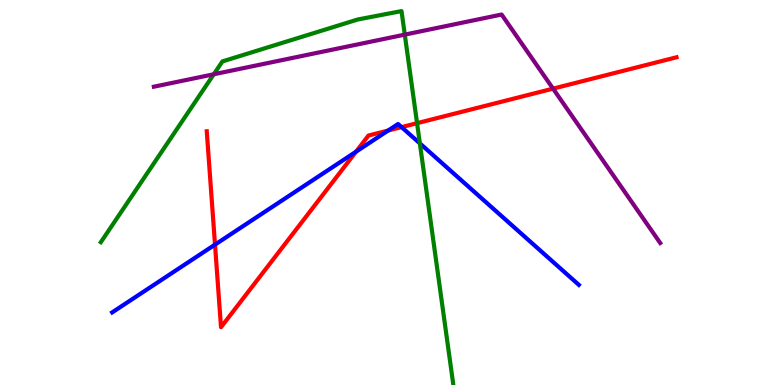[{'lines': ['blue', 'red'], 'intersections': [{'x': 2.77, 'y': 3.65}, {'x': 4.59, 'y': 6.06}, {'x': 5.01, 'y': 6.61}, {'x': 5.18, 'y': 6.7}]}, {'lines': ['green', 'red'], 'intersections': [{'x': 5.38, 'y': 6.8}]}, {'lines': ['purple', 'red'], 'intersections': [{'x': 7.14, 'y': 7.7}]}, {'lines': ['blue', 'green'], 'intersections': [{'x': 5.42, 'y': 6.28}]}, {'lines': ['blue', 'purple'], 'intersections': []}, {'lines': ['green', 'purple'], 'intersections': [{'x': 2.76, 'y': 8.07}, {'x': 5.22, 'y': 9.1}]}]